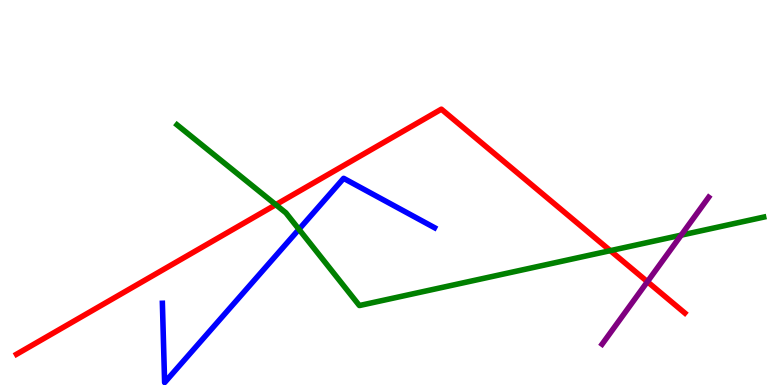[{'lines': ['blue', 'red'], 'intersections': []}, {'lines': ['green', 'red'], 'intersections': [{'x': 3.56, 'y': 4.68}, {'x': 7.88, 'y': 3.49}]}, {'lines': ['purple', 'red'], 'intersections': [{'x': 8.35, 'y': 2.68}]}, {'lines': ['blue', 'green'], 'intersections': [{'x': 3.86, 'y': 4.04}]}, {'lines': ['blue', 'purple'], 'intersections': []}, {'lines': ['green', 'purple'], 'intersections': [{'x': 8.79, 'y': 3.89}]}]